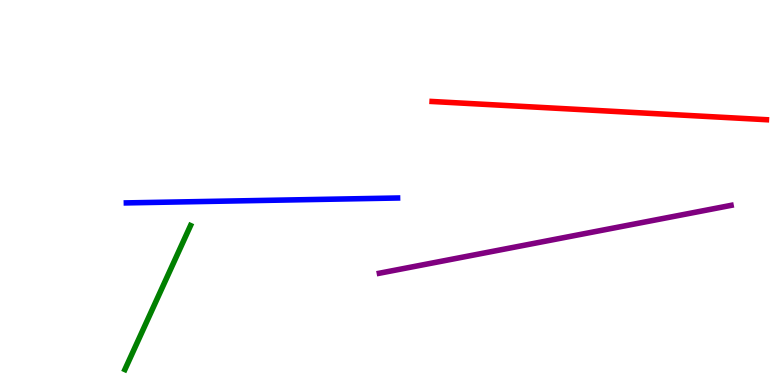[{'lines': ['blue', 'red'], 'intersections': []}, {'lines': ['green', 'red'], 'intersections': []}, {'lines': ['purple', 'red'], 'intersections': []}, {'lines': ['blue', 'green'], 'intersections': []}, {'lines': ['blue', 'purple'], 'intersections': []}, {'lines': ['green', 'purple'], 'intersections': []}]